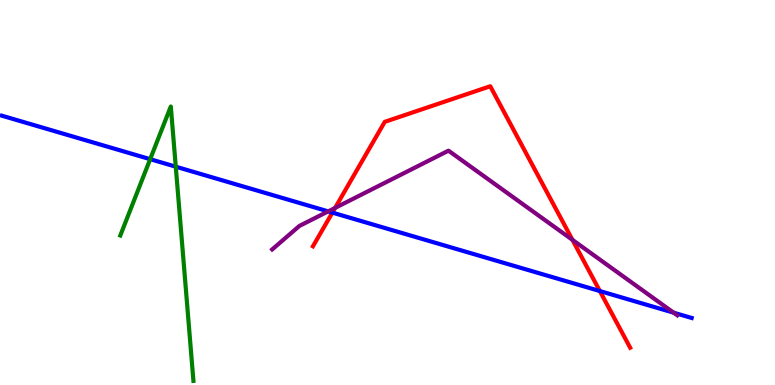[{'lines': ['blue', 'red'], 'intersections': [{'x': 4.29, 'y': 4.48}, {'x': 7.74, 'y': 2.44}]}, {'lines': ['green', 'red'], 'intersections': []}, {'lines': ['purple', 'red'], 'intersections': [{'x': 4.32, 'y': 4.6}, {'x': 7.39, 'y': 3.77}]}, {'lines': ['blue', 'green'], 'intersections': [{'x': 1.94, 'y': 5.87}, {'x': 2.27, 'y': 5.67}]}, {'lines': ['blue', 'purple'], 'intersections': [{'x': 4.23, 'y': 4.51}, {'x': 8.69, 'y': 1.88}]}, {'lines': ['green', 'purple'], 'intersections': []}]